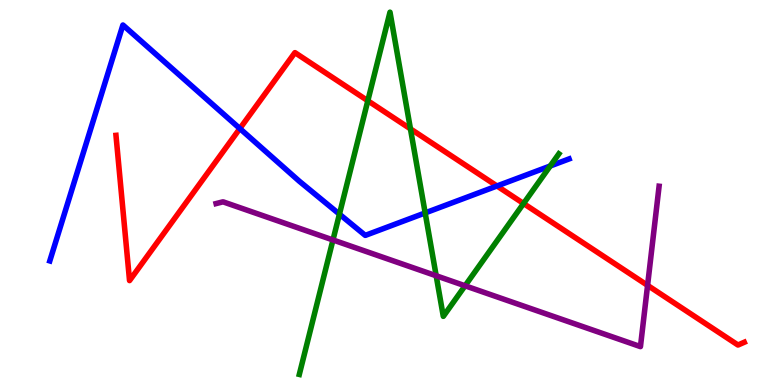[{'lines': ['blue', 'red'], 'intersections': [{'x': 3.09, 'y': 6.66}, {'x': 6.41, 'y': 5.17}]}, {'lines': ['green', 'red'], 'intersections': [{'x': 4.75, 'y': 7.38}, {'x': 5.3, 'y': 6.65}, {'x': 6.76, 'y': 4.71}]}, {'lines': ['purple', 'red'], 'intersections': [{'x': 8.36, 'y': 2.59}]}, {'lines': ['blue', 'green'], 'intersections': [{'x': 4.38, 'y': 4.44}, {'x': 5.49, 'y': 4.47}, {'x': 7.1, 'y': 5.69}]}, {'lines': ['blue', 'purple'], 'intersections': []}, {'lines': ['green', 'purple'], 'intersections': [{'x': 4.3, 'y': 3.77}, {'x': 5.63, 'y': 2.84}, {'x': 6.0, 'y': 2.58}]}]